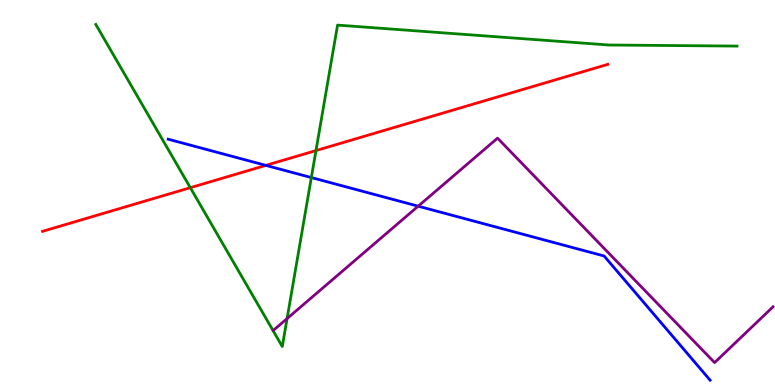[{'lines': ['blue', 'red'], 'intersections': [{'x': 3.43, 'y': 5.7}]}, {'lines': ['green', 'red'], 'intersections': [{'x': 2.46, 'y': 5.13}, {'x': 4.08, 'y': 6.09}]}, {'lines': ['purple', 'red'], 'intersections': []}, {'lines': ['blue', 'green'], 'intersections': [{'x': 4.02, 'y': 5.39}]}, {'lines': ['blue', 'purple'], 'intersections': [{'x': 5.4, 'y': 4.64}]}, {'lines': ['green', 'purple'], 'intersections': [{'x': 3.7, 'y': 1.73}]}]